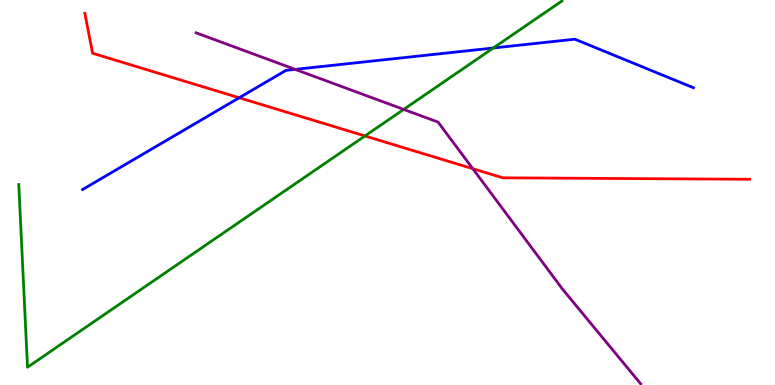[{'lines': ['blue', 'red'], 'intersections': [{'x': 3.09, 'y': 7.46}]}, {'lines': ['green', 'red'], 'intersections': [{'x': 4.71, 'y': 6.47}]}, {'lines': ['purple', 'red'], 'intersections': [{'x': 6.1, 'y': 5.62}]}, {'lines': ['blue', 'green'], 'intersections': [{'x': 6.37, 'y': 8.75}]}, {'lines': ['blue', 'purple'], 'intersections': [{'x': 3.81, 'y': 8.2}]}, {'lines': ['green', 'purple'], 'intersections': [{'x': 5.21, 'y': 7.16}]}]